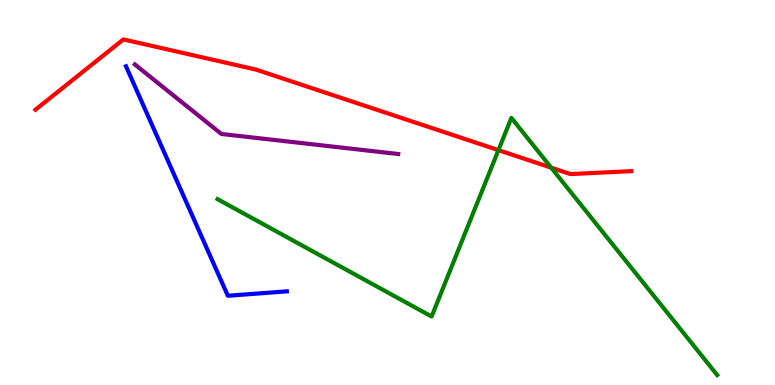[{'lines': ['blue', 'red'], 'intersections': []}, {'lines': ['green', 'red'], 'intersections': [{'x': 6.43, 'y': 6.1}, {'x': 7.11, 'y': 5.64}]}, {'lines': ['purple', 'red'], 'intersections': []}, {'lines': ['blue', 'green'], 'intersections': []}, {'lines': ['blue', 'purple'], 'intersections': []}, {'lines': ['green', 'purple'], 'intersections': []}]